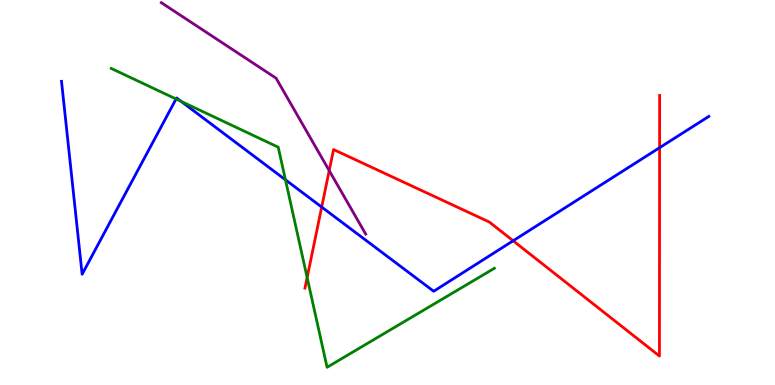[{'lines': ['blue', 'red'], 'intersections': [{'x': 4.15, 'y': 4.62}, {'x': 6.62, 'y': 3.75}, {'x': 8.51, 'y': 6.16}]}, {'lines': ['green', 'red'], 'intersections': [{'x': 3.96, 'y': 2.79}]}, {'lines': ['purple', 'red'], 'intersections': [{'x': 4.25, 'y': 5.57}]}, {'lines': ['blue', 'green'], 'intersections': [{'x': 2.27, 'y': 7.43}, {'x': 2.34, 'y': 7.37}, {'x': 3.68, 'y': 5.33}]}, {'lines': ['blue', 'purple'], 'intersections': []}, {'lines': ['green', 'purple'], 'intersections': []}]